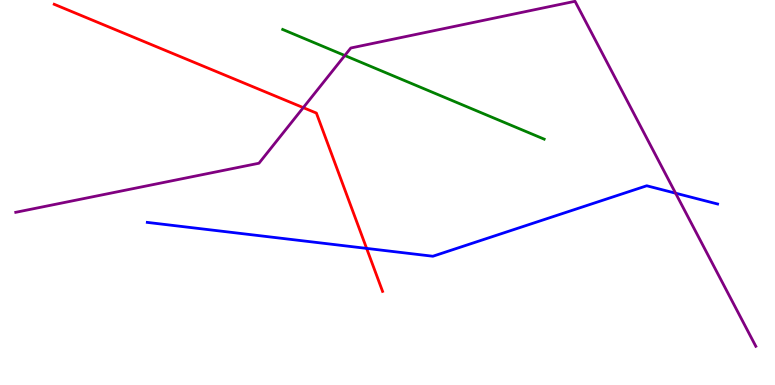[{'lines': ['blue', 'red'], 'intersections': [{'x': 4.73, 'y': 3.55}]}, {'lines': ['green', 'red'], 'intersections': []}, {'lines': ['purple', 'red'], 'intersections': [{'x': 3.91, 'y': 7.2}]}, {'lines': ['blue', 'green'], 'intersections': []}, {'lines': ['blue', 'purple'], 'intersections': [{'x': 8.72, 'y': 4.98}]}, {'lines': ['green', 'purple'], 'intersections': [{'x': 4.45, 'y': 8.56}]}]